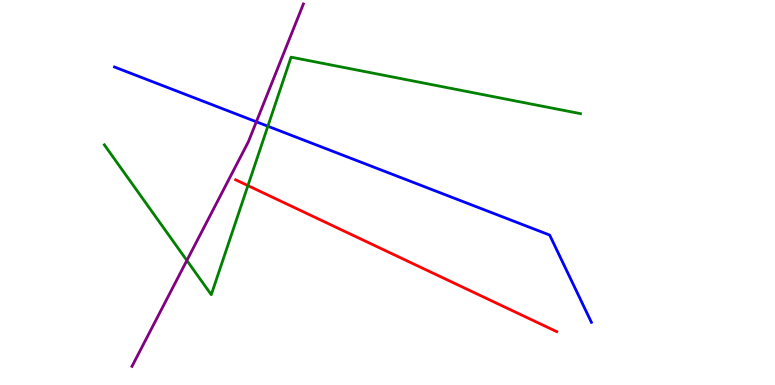[{'lines': ['blue', 'red'], 'intersections': []}, {'lines': ['green', 'red'], 'intersections': [{'x': 3.2, 'y': 5.18}]}, {'lines': ['purple', 'red'], 'intersections': []}, {'lines': ['blue', 'green'], 'intersections': [{'x': 3.46, 'y': 6.72}]}, {'lines': ['blue', 'purple'], 'intersections': [{'x': 3.31, 'y': 6.84}]}, {'lines': ['green', 'purple'], 'intersections': [{'x': 2.41, 'y': 3.23}]}]